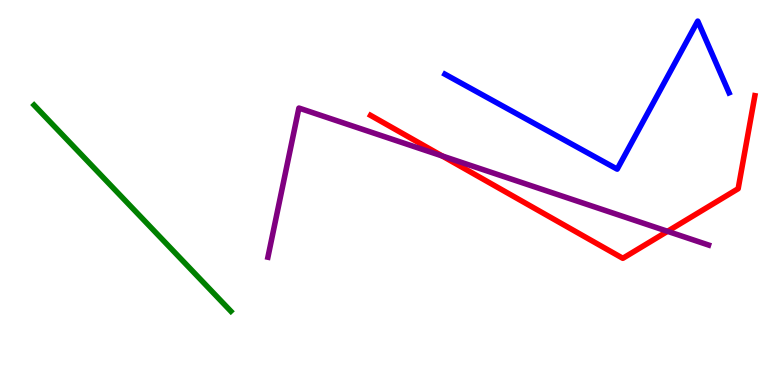[{'lines': ['blue', 'red'], 'intersections': []}, {'lines': ['green', 'red'], 'intersections': []}, {'lines': ['purple', 'red'], 'intersections': [{'x': 5.71, 'y': 5.95}, {'x': 8.61, 'y': 3.99}]}, {'lines': ['blue', 'green'], 'intersections': []}, {'lines': ['blue', 'purple'], 'intersections': []}, {'lines': ['green', 'purple'], 'intersections': []}]